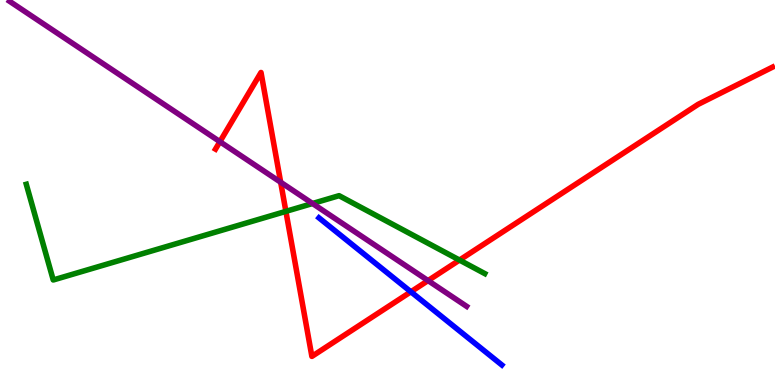[{'lines': ['blue', 'red'], 'intersections': [{'x': 5.3, 'y': 2.42}]}, {'lines': ['green', 'red'], 'intersections': [{'x': 3.69, 'y': 4.51}, {'x': 5.93, 'y': 3.25}]}, {'lines': ['purple', 'red'], 'intersections': [{'x': 2.84, 'y': 6.32}, {'x': 3.62, 'y': 5.27}, {'x': 5.52, 'y': 2.71}]}, {'lines': ['blue', 'green'], 'intersections': []}, {'lines': ['blue', 'purple'], 'intersections': []}, {'lines': ['green', 'purple'], 'intersections': [{'x': 4.03, 'y': 4.71}]}]